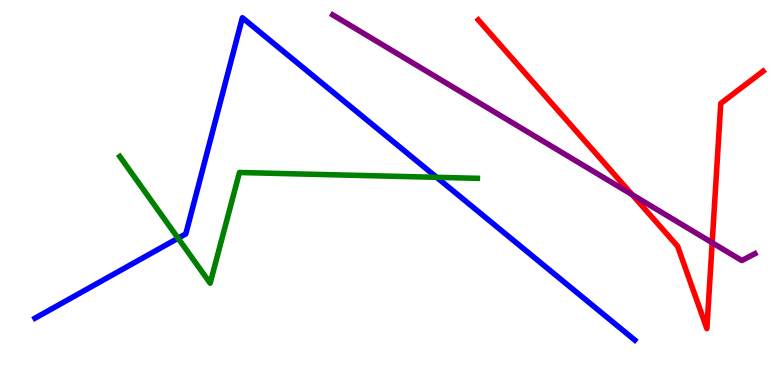[{'lines': ['blue', 'red'], 'intersections': []}, {'lines': ['green', 'red'], 'intersections': []}, {'lines': ['purple', 'red'], 'intersections': [{'x': 8.16, 'y': 4.94}, {'x': 9.19, 'y': 3.7}]}, {'lines': ['blue', 'green'], 'intersections': [{'x': 2.3, 'y': 3.81}, {'x': 5.63, 'y': 5.39}]}, {'lines': ['blue', 'purple'], 'intersections': []}, {'lines': ['green', 'purple'], 'intersections': []}]